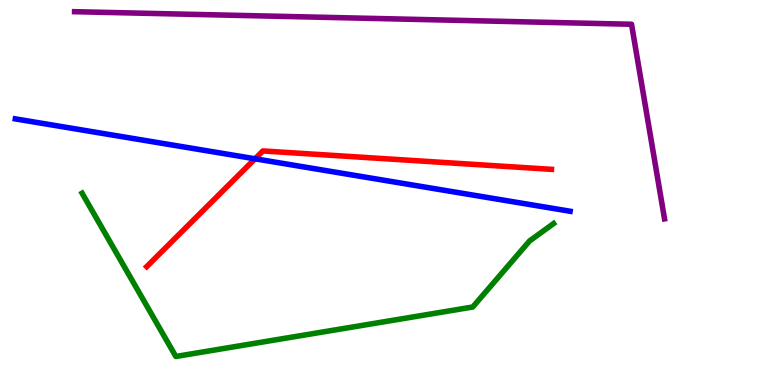[{'lines': ['blue', 'red'], 'intersections': [{'x': 3.29, 'y': 5.88}]}, {'lines': ['green', 'red'], 'intersections': []}, {'lines': ['purple', 'red'], 'intersections': []}, {'lines': ['blue', 'green'], 'intersections': []}, {'lines': ['blue', 'purple'], 'intersections': []}, {'lines': ['green', 'purple'], 'intersections': []}]